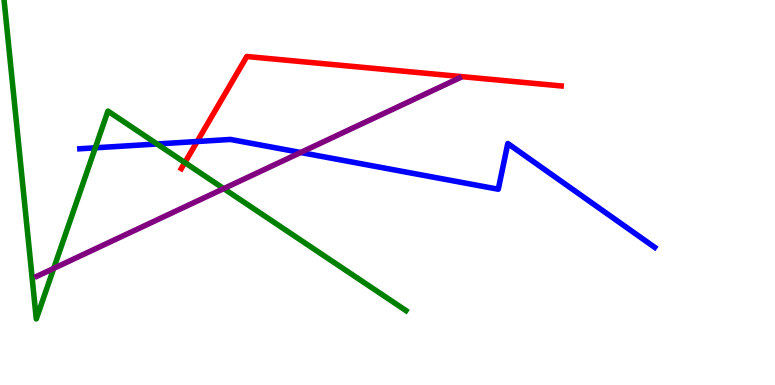[{'lines': ['blue', 'red'], 'intersections': [{'x': 2.54, 'y': 6.32}]}, {'lines': ['green', 'red'], 'intersections': [{'x': 2.38, 'y': 5.78}]}, {'lines': ['purple', 'red'], 'intersections': []}, {'lines': ['blue', 'green'], 'intersections': [{'x': 1.23, 'y': 6.16}, {'x': 2.03, 'y': 6.26}]}, {'lines': ['blue', 'purple'], 'intersections': [{'x': 3.88, 'y': 6.04}]}, {'lines': ['green', 'purple'], 'intersections': [{'x': 0.693, 'y': 3.03}, {'x': 2.89, 'y': 5.1}]}]